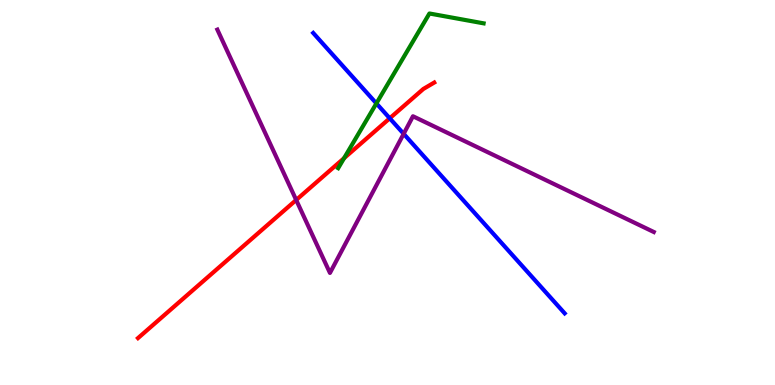[{'lines': ['blue', 'red'], 'intersections': [{'x': 5.03, 'y': 6.93}]}, {'lines': ['green', 'red'], 'intersections': [{'x': 4.44, 'y': 5.89}]}, {'lines': ['purple', 'red'], 'intersections': [{'x': 3.82, 'y': 4.81}]}, {'lines': ['blue', 'green'], 'intersections': [{'x': 4.86, 'y': 7.31}]}, {'lines': ['blue', 'purple'], 'intersections': [{'x': 5.21, 'y': 6.52}]}, {'lines': ['green', 'purple'], 'intersections': []}]